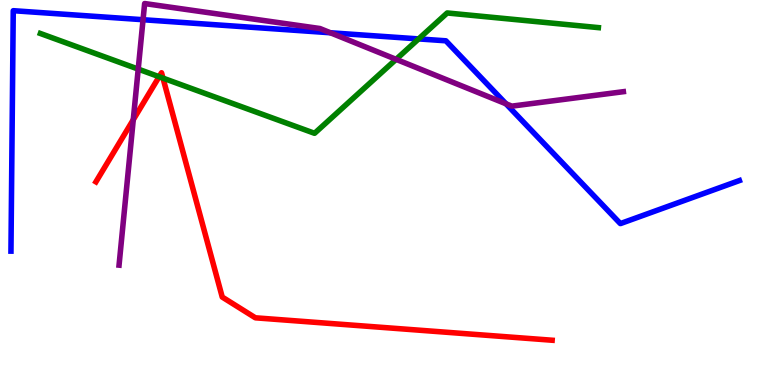[{'lines': ['blue', 'red'], 'intersections': []}, {'lines': ['green', 'red'], 'intersections': [{'x': 2.05, 'y': 8.01}, {'x': 2.1, 'y': 7.97}]}, {'lines': ['purple', 'red'], 'intersections': [{'x': 1.72, 'y': 6.89}]}, {'lines': ['blue', 'green'], 'intersections': [{'x': 5.4, 'y': 8.99}]}, {'lines': ['blue', 'purple'], 'intersections': [{'x': 1.85, 'y': 9.49}, {'x': 4.26, 'y': 9.15}, {'x': 6.53, 'y': 7.3}]}, {'lines': ['green', 'purple'], 'intersections': [{'x': 1.78, 'y': 8.2}, {'x': 5.11, 'y': 8.46}]}]